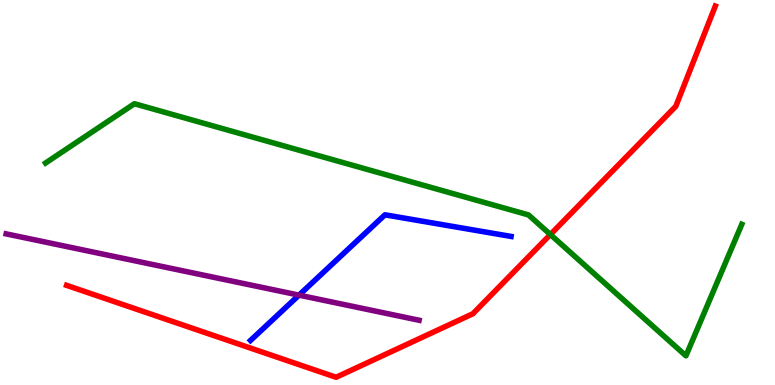[{'lines': ['blue', 'red'], 'intersections': []}, {'lines': ['green', 'red'], 'intersections': [{'x': 7.1, 'y': 3.91}]}, {'lines': ['purple', 'red'], 'intersections': []}, {'lines': ['blue', 'green'], 'intersections': []}, {'lines': ['blue', 'purple'], 'intersections': [{'x': 3.86, 'y': 2.33}]}, {'lines': ['green', 'purple'], 'intersections': []}]